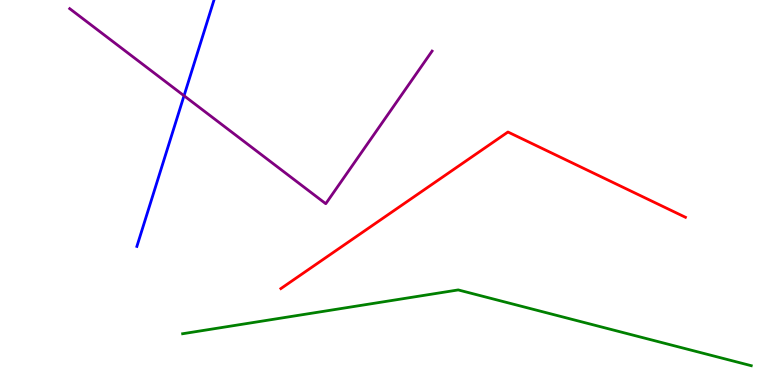[{'lines': ['blue', 'red'], 'intersections': []}, {'lines': ['green', 'red'], 'intersections': []}, {'lines': ['purple', 'red'], 'intersections': []}, {'lines': ['blue', 'green'], 'intersections': []}, {'lines': ['blue', 'purple'], 'intersections': [{'x': 2.37, 'y': 7.51}]}, {'lines': ['green', 'purple'], 'intersections': []}]